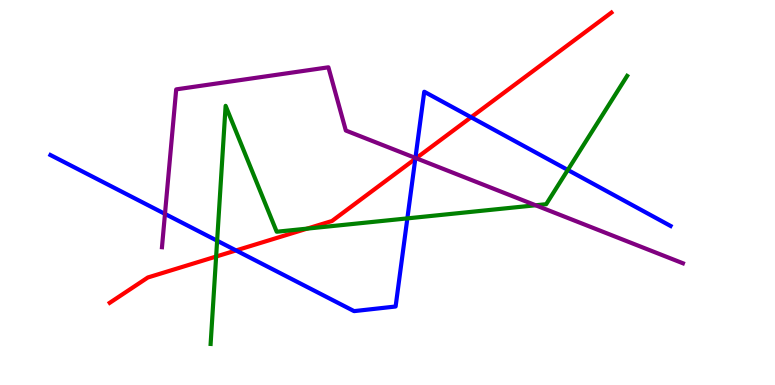[{'lines': ['blue', 'red'], 'intersections': [{'x': 3.05, 'y': 3.5}, {'x': 5.36, 'y': 5.87}, {'x': 6.08, 'y': 6.95}]}, {'lines': ['green', 'red'], 'intersections': [{'x': 2.79, 'y': 3.34}, {'x': 3.96, 'y': 4.06}]}, {'lines': ['purple', 'red'], 'intersections': [{'x': 5.37, 'y': 5.89}]}, {'lines': ['blue', 'green'], 'intersections': [{'x': 2.8, 'y': 3.75}, {'x': 5.26, 'y': 4.33}, {'x': 7.33, 'y': 5.59}]}, {'lines': ['blue', 'purple'], 'intersections': [{'x': 2.13, 'y': 4.44}, {'x': 5.36, 'y': 5.9}]}, {'lines': ['green', 'purple'], 'intersections': [{'x': 6.91, 'y': 4.67}]}]